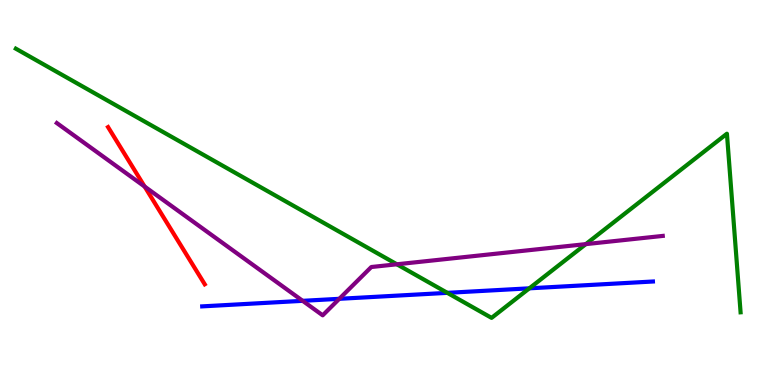[{'lines': ['blue', 'red'], 'intersections': []}, {'lines': ['green', 'red'], 'intersections': []}, {'lines': ['purple', 'red'], 'intersections': [{'x': 1.87, 'y': 5.15}]}, {'lines': ['blue', 'green'], 'intersections': [{'x': 5.77, 'y': 2.39}, {'x': 6.83, 'y': 2.51}]}, {'lines': ['blue', 'purple'], 'intersections': [{'x': 3.91, 'y': 2.19}, {'x': 4.38, 'y': 2.24}]}, {'lines': ['green', 'purple'], 'intersections': [{'x': 5.12, 'y': 3.14}, {'x': 7.56, 'y': 3.66}]}]